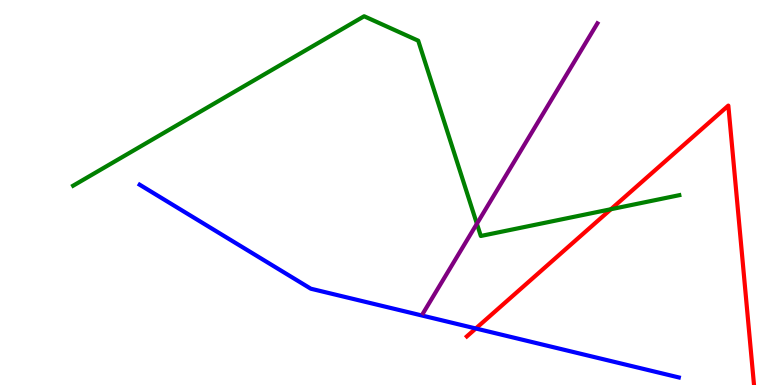[{'lines': ['blue', 'red'], 'intersections': [{'x': 6.14, 'y': 1.47}]}, {'lines': ['green', 'red'], 'intersections': [{'x': 7.88, 'y': 4.57}]}, {'lines': ['purple', 'red'], 'intersections': []}, {'lines': ['blue', 'green'], 'intersections': []}, {'lines': ['blue', 'purple'], 'intersections': []}, {'lines': ['green', 'purple'], 'intersections': [{'x': 6.15, 'y': 4.19}]}]